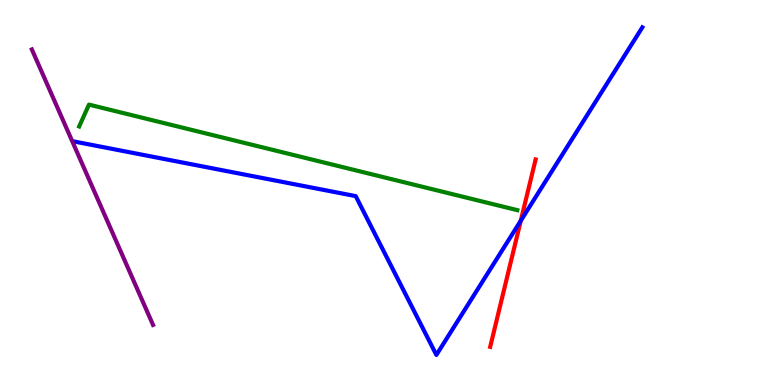[{'lines': ['blue', 'red'], 'intersections': [{'x': 6.72, 'y': 4.27}]}, {'lines': ['green', 'red'], 'intersections': []}, {'lines': ['purple', 'red'], 'intersections': []}, {'lines': ['blue', 'green'], 'intersections': []}, {'lines': ['blue', 'purple'], 'intersections': []}, {'lines': ['green', 'purple'], 'intersections': []}]